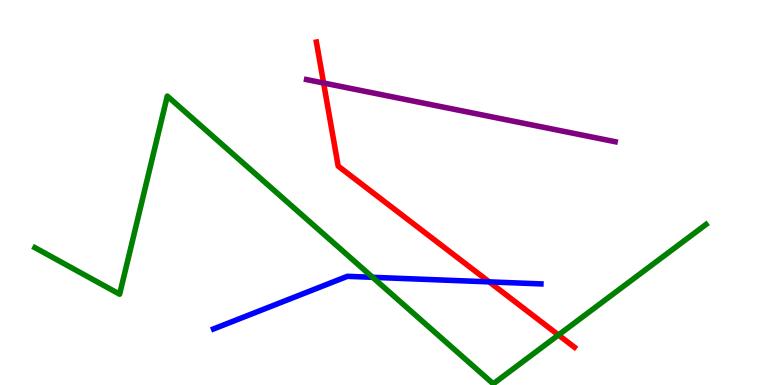[{'lines': ['blue', 'red'], 'intersections': [{'x': 6.31, 'y': 2.68}]}, {'lines': ['green', 'red'], 'intersections': [{'x': 7.21, 'y': 1.3}]}, {'lines': ['purple', 'red'], 'intersections': [{'x': 4.18, 'y': 7.84}]}, {'lines': ['blue', 'green'], 'intersections': [{'x': 4.81, 'y': 2.8}]}, {'lines': ['blue', 'purple'], 'intersections': []}, {'lines': ['green', 'purple'], 'intersections': []}]